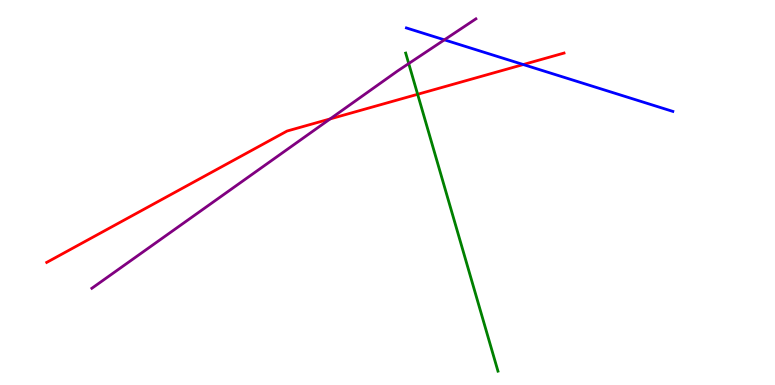[{'lines': ['blue', 'red'], 'intersections': [{'x': 6.75, 'y': 8.32}]}, {'lines': ['green', 'red'], 'intersections': [{'x': 5.39, 'y': 7.55}]}, {'lines': ['purple', 'red'], 'intersections': [{'x': 4.26, 'y': 6.91}]}, {'lines': ['blue', 'green'], 'intersections': []}, {'lines': ['blue', 'purple'], 'intersections': [{'x': 5.73, 'y': 8.97}]}, {'lines': ['green', 'purple'], 'intersections': [{'x': 5.27, 'y': 8.35}]}]